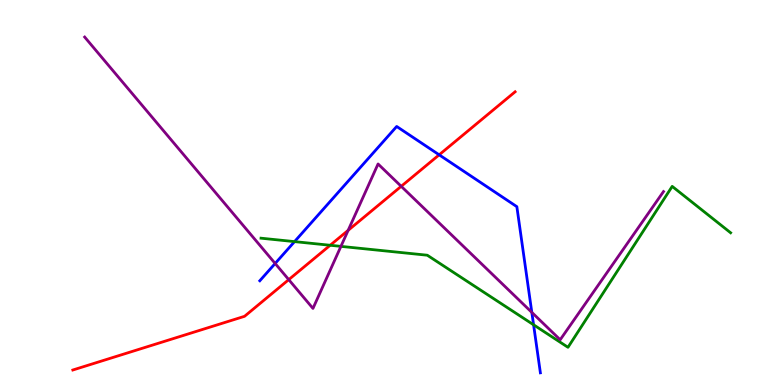[{'lines': ['blue', 'red'], 'intersections': [{'x': 5.67, 'y': 5.98}]}, {'lines': ['green', 'red'], 'intersections': [{'x': 4.26, 'y': 3.63}]}, {'lines': ['purple', 'red'], 'intersections': [{'x': 3.73, 'y': 2.74}, {'x': 4.49, 'y': 4.02}, {'x': 5.18, 'y': 5.16}]}, {'lines': ['blue', 'green'], 'intersections': [{'x': 3.8, 'y': 3.72}, {'x': 6.88, 'y': 1.56}]}, {'lines': ['blue', 'purple'], 'intersections': [{'x': 3.55, 'y': 3.16}, {'x': 6.86, 'y': 1.89}]}, {'lines': ['green', 'purple'], 'intersections': [{'x': 4.4, 'y': 3.6}]}]